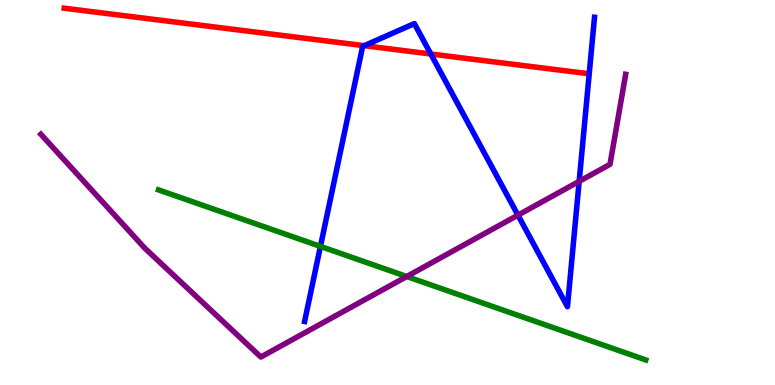[{'lines': ['blue', 'red'], 'intersections': [{'x': 4.7, 'y': 8.81}, {'x': 5.56, 'y': 8.6}]}, {'lines': ['green', 'red'], 'intersections': []}, {'lines': ['purple', 'red'], 'intersections': []}, {'lines': ['blue', 'green'], 'intersections': [{'x': 4.13, 'y': 3.6}]}, {'lines': ['blue', 'purple'], 'intersections': [{'x': 6.68, 'y': 4.41}, {'x': 7.47, 'y': 5.29}]}, {'lines': ['green', 'purple'], 'intersections': [{'x': 5.25, 'y': 2.82}]}]